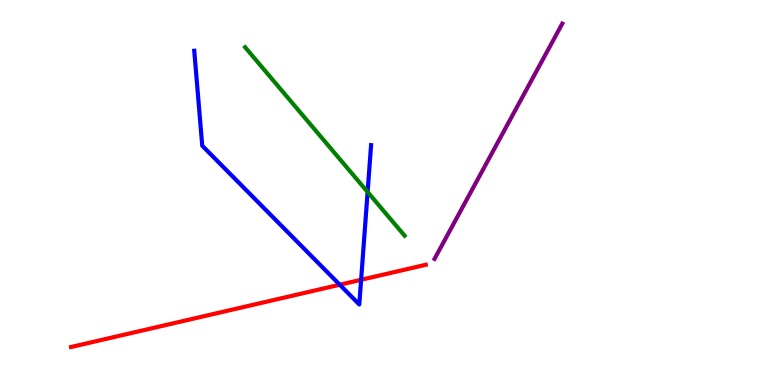[{'lines': ['blue', 'red'], 'intersections': [{'x': 4.38, 'y': 2.6}, {'x': 4.66, 'y': 2.73}]}, {'lines': ['green', 'red'], 'intersections': []}, {'lines': ['purple', 'red'], 'intersections': []}, {'lines': ['blue', 'green'], 'intersections': [{'x': 4.74, 'y': 5.01}]}, {'lines': ['blue', 'purple'], 'intersections': []}, {'lines': ['green', 'purple'], 'intersections': []}]